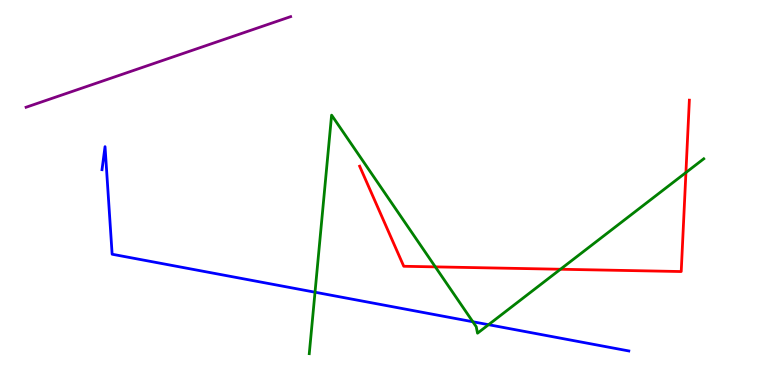[{'lines': ['blue', 'red'], 'intersections': []}, {'lines': ['green', 'red'], 'intersections': [{'x': 5.62, 'y': 3.07}, {'x': 7.23, 'y': 3.01}, {'x': 8.85, 'y': 5.52}]}, {'lines': ['purple', 'red'], 'intersections': []}, {'lines': ['blue', 'green'], 'intersections': [{'x': 4.06, 'y': 2.41}, {'x': 6.1, 'y': 1.64}, {'x': 6.3, 'y': 1.57}]}, {'lines': ['blue', 'purple'], 'intersections': []}, {'lines': ['green', 'purple'], 'intersections': []}]